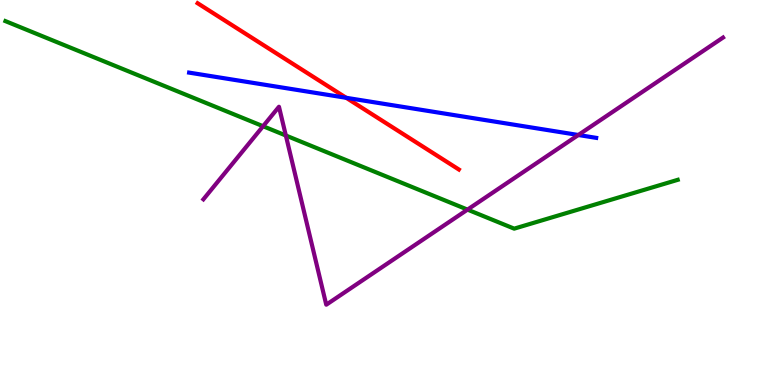[{'lines': ['blue', 'red'], 'intersections': [{'x': 4.47, 'y': 7.46}]}, {'lines': ['green', 'red'], 'intersections': []}, {'lines': ['purple', 'red'], 'intersections': []}, {'lines': ['blue', 'green'], 'intersections': []}, {'lines': ['blue', 'purple'], 'intersections': [{'x': 7.46, 'y': 6.49}]}, {'lines': ['green', 'purple'], 'intersections': [{'x': 3.39, 'y': 6.72}, {'x': 3.69, 'y': 6.48}, {'x': 6.03, 'y': 4.56}]}]